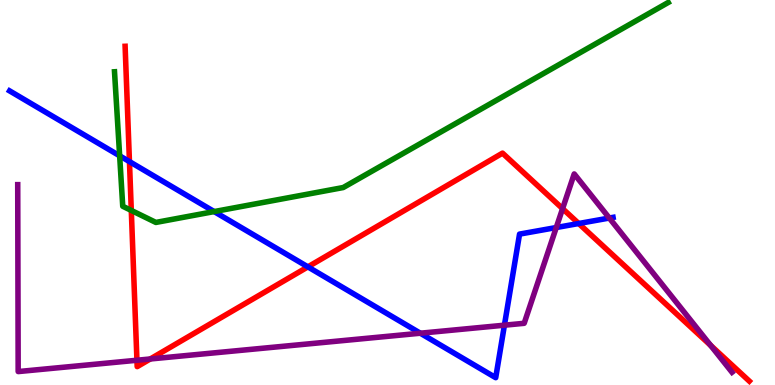[{'lines': ['blue', 'red'], 'intersections': [{'x': 1.67, 'y': 5.8}, {'x': 3.97, 'y': 3.07}, {'x': 7.47, 'y': 4.19}]}, {'lines': ['green', 'red'], 'intersections': [{'x': 1.69, 'y': 4.53}]}, {'lines': ['purple', 'red'], 'intersections': [{'x': 1.77, 'y': 0.643}, {'x': 1.94, 'y': 0.676}, {'x': 7.26, 'y': 4.58}, {'x': 9.17, 'y': 1.03}]}, {'lines': ['blue', 'green'], 'intersections': [{'x': 1.54, 'y': 5.95}, {'x': 2.76, 'y': 4.5}]}, {'lines': ['blue', 'purple'], 'intersections': [{'x': 5.42, 'y': 1.35}, {'x': 6.51, 'y': 1.55}, {'x': 7.18, 'y': 4.09}, {'x': 7.86, 'y': 4.34}]}, {'lines': ['green', 'purple'], 'intersections': []}]